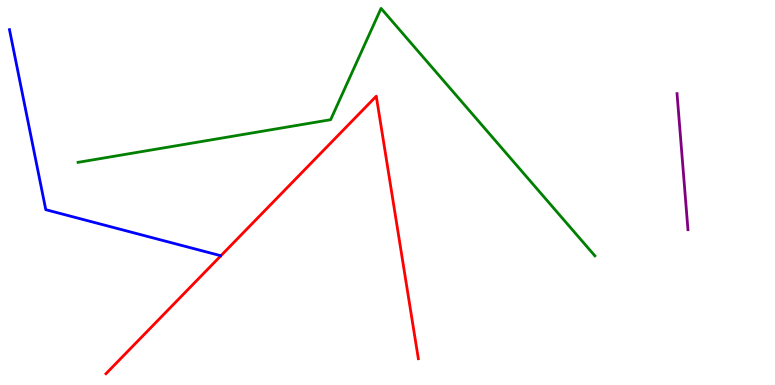[{'lines': ['blue', 'red'], 'intersections': []}, {'lines': ['green', 'red'], 'intersections': []}, {'lines': ['purple', 'red'], 'intersections': []}, {'lines': ['blue', 'green'], 'intersections': []}, {'lines': ['blue', 'purple'], 'intersections': []}, {'lines': ['green', 'purple'], 'intersections': []}]